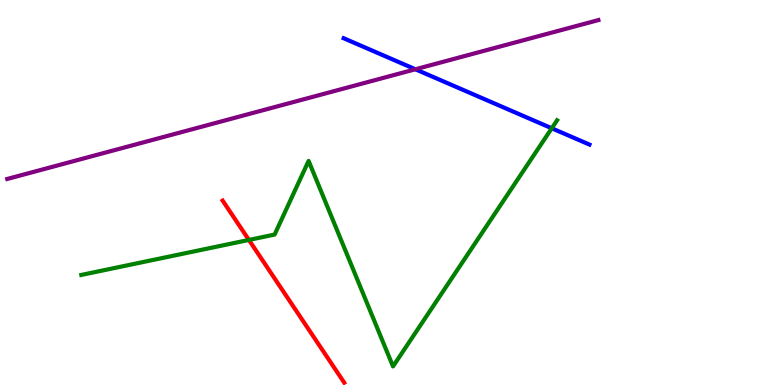[{'lines': ['blue', 'red'], 'intersections': []}, {'lines': ['green', 'red'], 'intersections': [{'x': 3.21, 'y': 3.77}]}, {'lines': ['purple', 'red'], 'intersections': []}, {'lines': ['blue', 'green'], 'intersections': [{'x': 7.12, 'y': 6.67}]}, {'lines': ['blue', 'purple'], 'intersections': [{'x': 5.36, 'y': 8.2}]}, {'lines': ['green', 'purple'], 'intersections': []}]